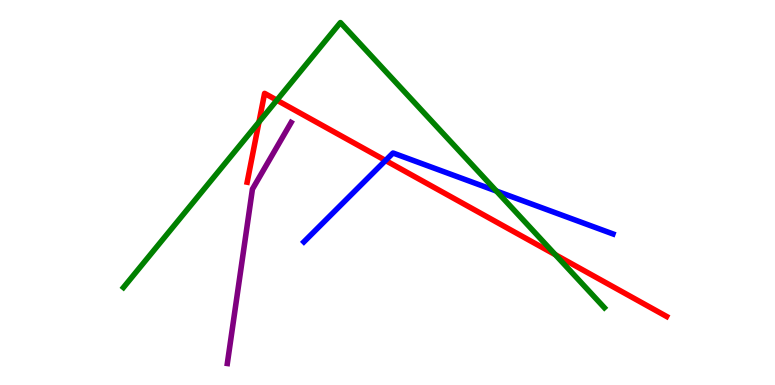[{'lines': ['blue', 'red'], 'intersections': [{'x': 4.97, 'y': 5.83}]}, {'lines': ['green', 'red'], 'intersections': [{'x': 3.34, 'y': 6.83}, {'x': 3.57, 'y': 7.4}, {'x': 7.17, 'y': 3.38}]}, {'lines': ['purple', 'red'], 'intersections': []}, {'lines': ['blue', 'green'], 'intersections': [{'x': 6.41, 'y': 5.04}]}, {'lines': ['blue', 'purple'], 'intersections': []}, {'lines': ['green', 'purple'], 'intersections': []}]